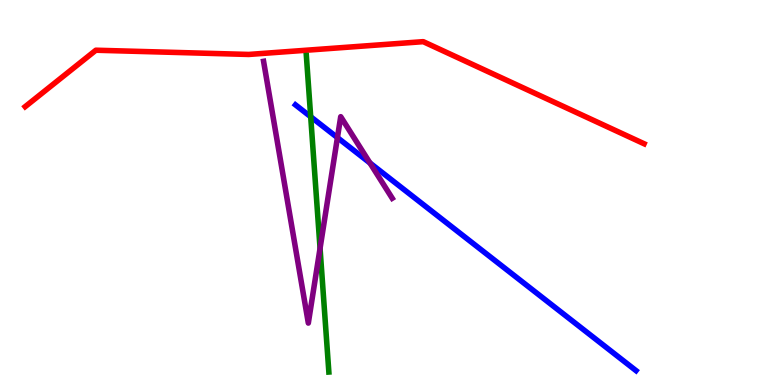[{'lines': ['blue', 'red'], 'intersections': []}, {'lines': ['green', 'red'], 'intersections': []}, {'lines': ['purple', 'red'], 'intersections': []}, {'lines': ['blue', 'green'], 'intersections': [{'x': 4.01, 'y': 6.97}]}, {'lines': ['blue', 'purple'], 'intersections': [{'x': 4.35, 'y': 6.43}, {'x': 4.77, 'y': 5.77}]}, {'lines': ['green', 'purple'], 'intersections': [{'x': 4.13, 'y': 3.55}]}]